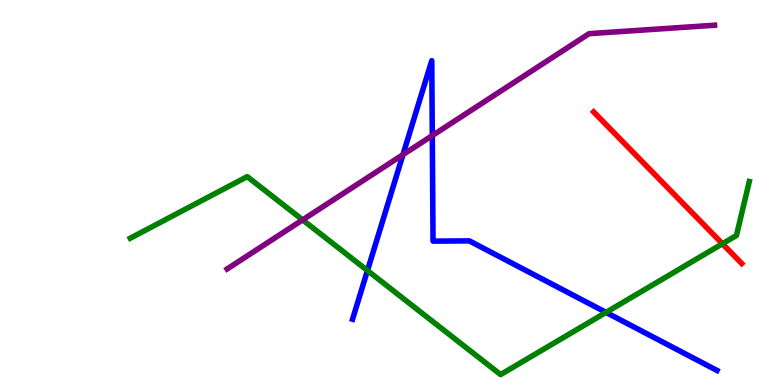[{'lines': ['blue', 'red'], 'intersections': []}, {'lines': ['green', 'red'], 'intersections': [{'x': 9.32, 'y': 3.67}]}, {'lines': ['purple', 'red'], 'intersections': []}, {'lines': ['blue', 'green'], 'intersections': [{'x': 4.74, 'y': 2.97}, {'x': 7.82, 'y': 1.89}]}, {'lines': ['blue', 'purple'], 'intersections': [{'x': 5.2, 'y': 5.98}, {'x': 5.58, 'y': 6.48}]}, {'lines': ['green', 'purple'], 'intersections': [{'x': 3.9, 'y': 4.29}]}]